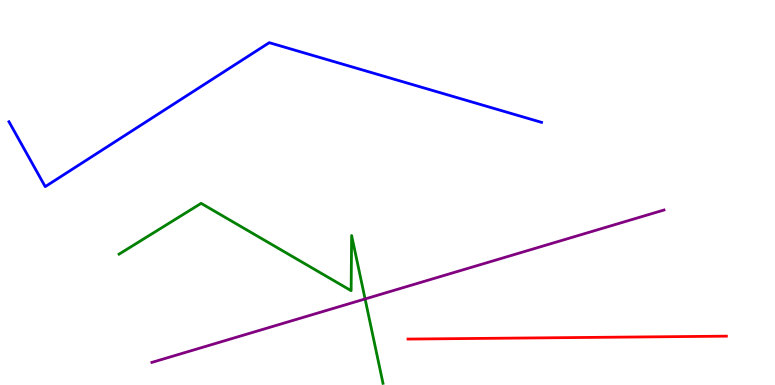[{'lines': ['blue', 'red'], 'intersections': []}, {'lines': ['green', 'red'], 'intersections': []}, {'lines': ['purple', 'red'], 'intersections': []}, {'lines': ['blue', 'green'], 'intersections': []}, {'lines': ['blue', 'purple'], 'intersections': []}, {'lines': ['green', 'purple'], 'intersections': [{'x': 4.71, 'y': 2.23}]}]